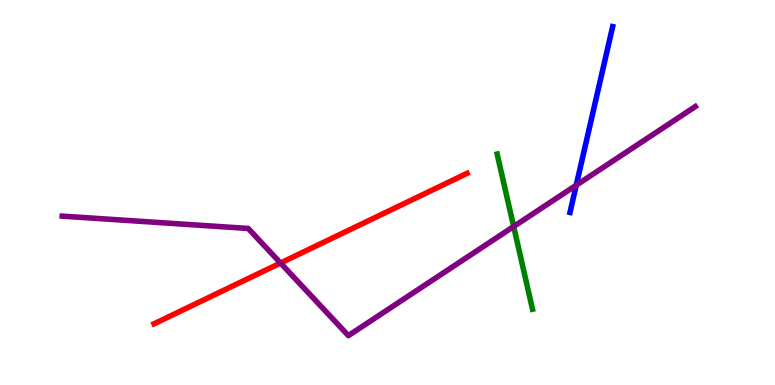[{'lines': ['blue', 'red'], 'intersections': []}, {'lines': ['green', 'red'], 'intersections': []}, {'lines': ['purple', 'red'], 'intersections': [{'x': 3.62, 'y': 3.17}]}, {'lines': ['blue', 'green'], 'intersections': []}, {'lines': ['blue', 'purple'], 'intersections': [{'x': 7.44, 'y': 5.19}]}, {'lines': ['green', 'purple'], 'intersections': [{'x': 6.63, 'y': 4.12}]}]